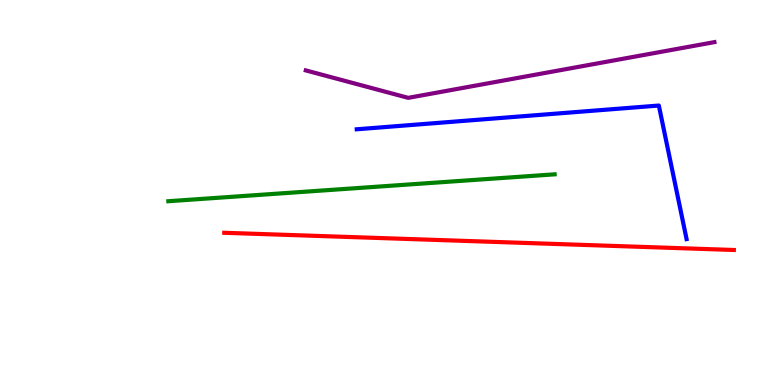[{'lines': ['blue', 'red'], 'intersections': []}, {'lines': ['green', 'red'], 'intersections': []}, {'lines': ['purple', 'red'], 'intersections': []}, {'lines': ['blue', 'green'], 'intersections': []}, {'lines': ['blue', 'purple'], 'intersections': []}, {'lines': ['green', 'purple'], 'intersections': []}]